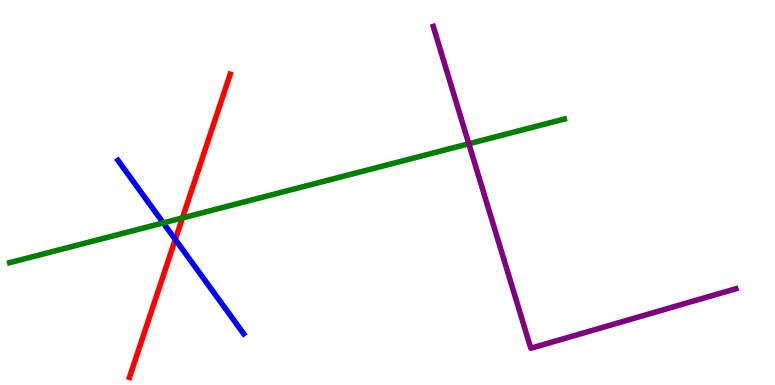[{'lines': ['blue', 'red'], 'intersections': [{'x': 2.26, 'y': 3.78}]}, {'lines': ['green', 'red'], 'intersections': [{'x': 2.35, 'y': 4.34}]}, {'lines': ['purple', 'red'], 'intersections': []}, {'lines': ['blue', 'green'], 'intersections': [{'x': 2.11, 'y': 4.21}]}, {'lines': ['blue', 'purple'], 'intersections': []}, {'lines': ['green', 'purple'], 'intersections': [{'x': 6.05, 'y': 6.27}]}]